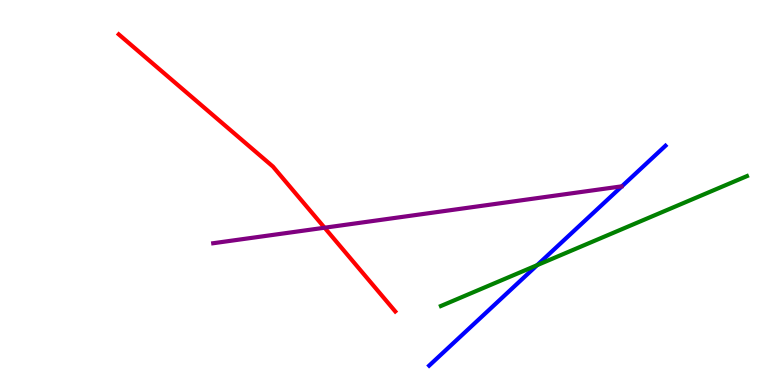[{'lines': ['blue', 'red'], 'intersections': []}, {'lines': ['green', 'red'], 'intersections': []}, {'lines': ['purple', 'red'], 'intersections': [{'x': 4.19, 'y': 4.09}]}, {'lines': ['blue', 'green'], 'intersections': [{'x': 6.93, 'y': 3.11}]}, {'lines': ['blue', 'purple'], 'intersections': []}, {'lines': ['green', 'purple'], 'intersections': []}]